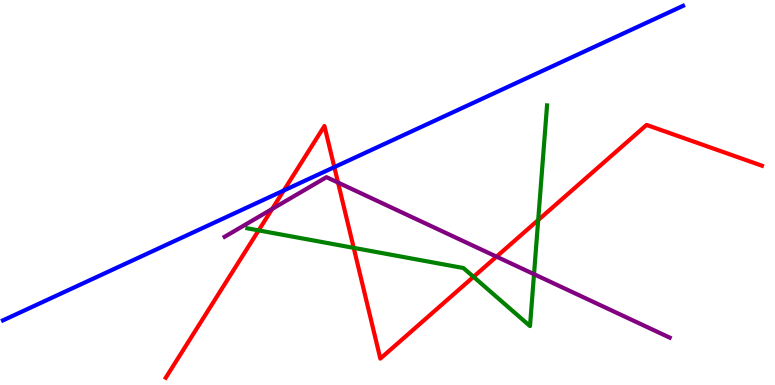[{'lines': ['blue', 'red'], 'intersections': [{'x': 3.66, 'y': 5.05}, {'x': 4.31, 'y': 5.66}]}, {'lines': ['green', 'red'], 'intersections': [{'x': 3.34, 'y': 4.02}, {'x': 4.56, 'y': 3.56}, {'x': 6.11, 'y': 2.81}, {'x': 6.94, 'y': 4.28}]}, {'lines': ['purple', 'red'], 'intersections': [{'x': 3.51, 'y': 4.57}, {'x': 4.36, 'y': 5.26}, {'x': 6.41, 'y': 3.33}]}, {'lines': ['blue', 'green'], 'intersections': []}, {'lines': ['blue', 'purple'], 'intersections': []}, {'lines': ['green', 'purple'], 'intersections': [{'x': 6.89, 'y': 2.88}]}]